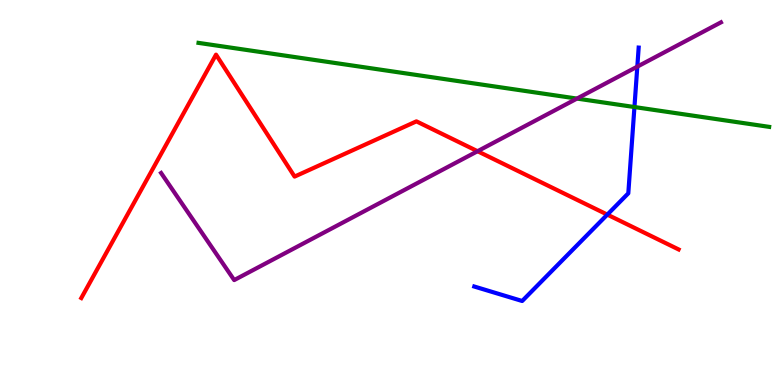[{'lines': ['blue', 'red'], 'intersections': [{'x': 7.84, 'y': 4.43}]}, {'lines': ['green', 'red'], 'intersections': []}, {'lines': ['purple', 'red'], 'intersections': [{'x': 6.16, 'y': 6.07}]}, {'lines': ['blue', 'green'], 'intersections': [{'x': 8.19, 'y': 7.22}]}, {'lines': ['blue', 'purple'], 'intersections': [{'x': 8.22, 'y': 8.27}]}, {'lines': ['green', 'purple'], 'intersections': [{'x': 7.44, 'y': 7.44}]}]